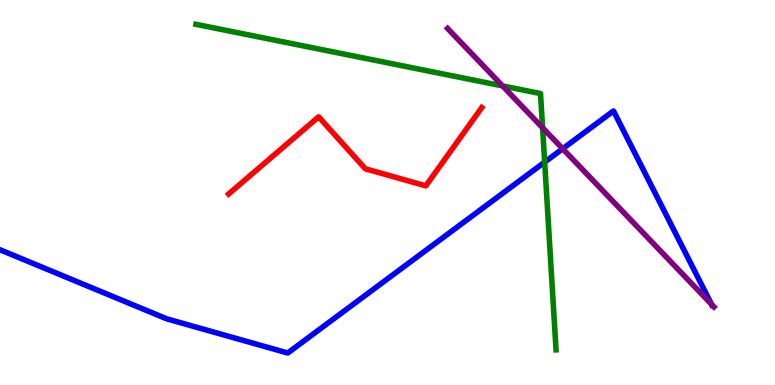[{'lines': ['blue', 'red'], 'intersections': []}, {'lines': ['green', 'red'], 'intersections': []}, {'lines': ['purple', 'red'], 'intersections': []}, {'lines': ['blue', 'green'], 'intersections': [{'x': 7.03, 'y': 5.79}]}, {'lines': ['blue', 'purple'], 'intersections': [{'x': 7.26, 'y': 6.14}, {'x': 9.18, 'y': 2.1}]}, {'lines': ['green', 'purple'], 'intersections': [{'x': 6.48, 'y': 7.77}, {'x': 7.0, 'y': 6.68}]}]